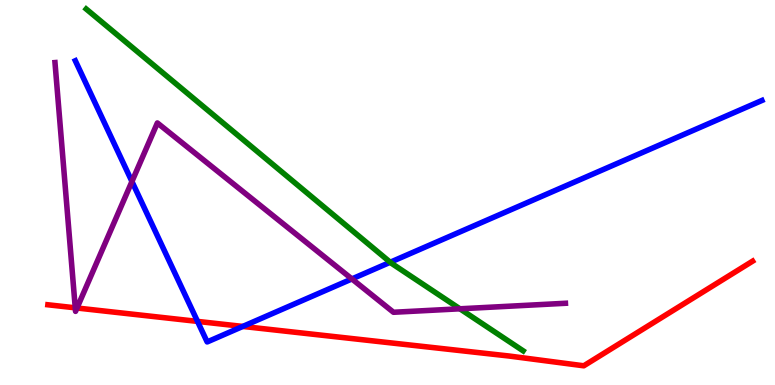[{'lines': ['blue', 'red'], 'intersections': [{'x': 2.55, 'y': 1.65}, {'x': 3.13, 'y': 1.52}]}, {'lines': ['green', 'red'], 'intersections': []}, {'lines': ['purple', 'red'], 'intersections': [{'x': 0.971, 'y': 2.0}, {'x': 0.994, 'y': 2.0}]}, {'lines': ['blue', 'green'], 'intersections': [{'x': 5.04, 'y': 3.19}]}, {'lines': ['blue', 'purple'], 'intersections': [{'x': 1.7, 'y': 5.29}, {'x': 4.54, 'y': 2.75}]}, {'lines': ['green', 'purple'], 'intersections': [{'x': 5.93, 'y': 1.98}]}]